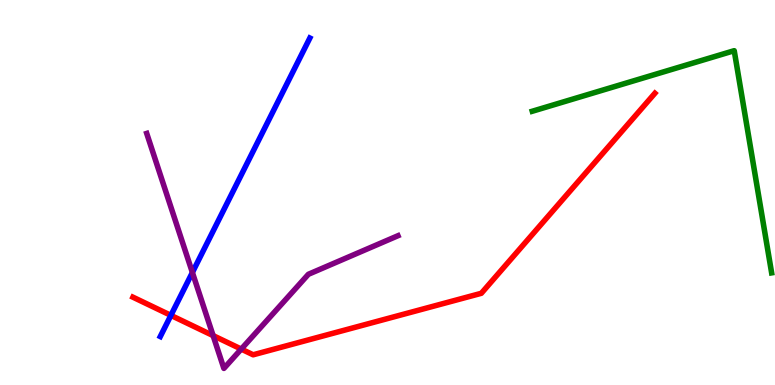[{'lines': ['blue', 'red'], 'intersections': [{'x': 2.21, 'y': 1.81}]}, {'lines': ['green', 'red'], 'intersections': []}, {'lines': ['purple', 'red'], 'intersections': [{'x': 2.75, 'y': 1.28}, {'x': 3.11, 'y': 0.933}]}, {'lines': ['blue', 'green'], 'intersections': []}, {'lines': ['blue', 'purple'], 'intersections': [{'x': 2.48, 'y': 2.92}]}, {'lines': ['green', 'purple'], 'intersections': []}]